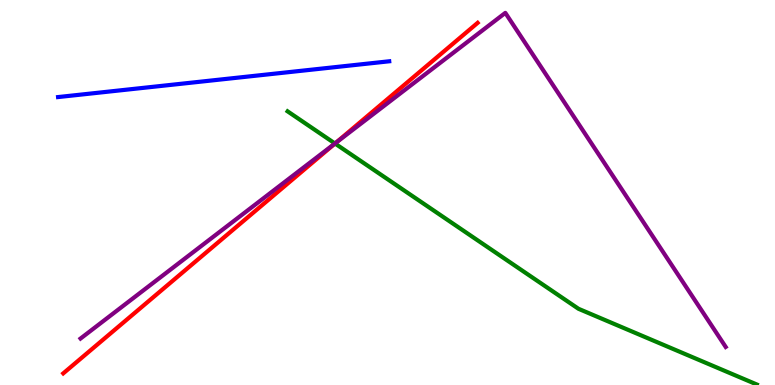[{'lines': ['blue', 'red'], 'intersections': []}, {'lines': ['green', 'red'], 'intersections': [{'x': 4.32, 'y': 6.27}]}, {'lines': ['purple', 'red'], 'intersections': [{'x': 4.33, 'y': 6.29}]}, {'lines': ['blue', 'green'], 'intersections': []}, {'lines': ['blue', 'purple'], 'intersections': []}, {'lines': ['green', 'purple'], 'intersections': [{'x': 4.32, 'y': 6.27}]}]